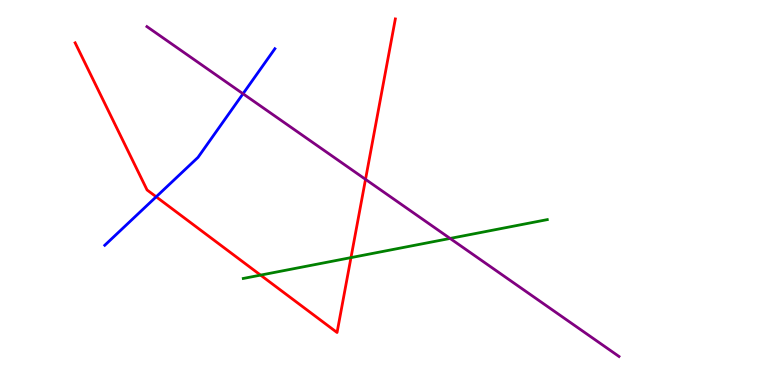[{'lines': ['blue', 'red'], 'intersections': [{'x': 2.02, 'y': 4.89}]}, {'lines': ['green', 'red'], 'intersections': [{'x': 3.36, 'y': 2.85}, {'x': 4.53, 'y': 3.31}]}, {'lines': ['purple', 'red'], 'intersections': [{'x': 4.72, 'y': 5.34}]}, {'lines': ['blue', 'green'], 'intersections': []}, {'lines': ['blue', 'purple'], 'intersections': [{'x': 3.14, 'y': 7.56}]}, {'lines': ['green', 'purple'], 'intersections': [{'x': 5.81, 'y': 3.81}]}]